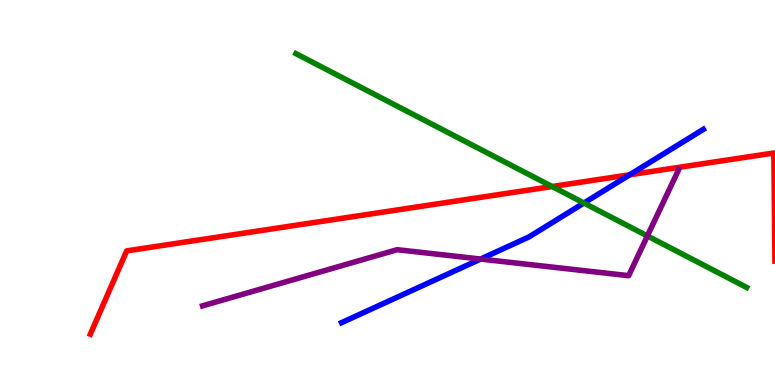[{'lines': ['blue', 'red'], 'intersections': [{'x': 8.12, 'y': 5.46}]}, {'lines': ['green', 'red'], 'intersections': [{'x': 7.12, 'y': 5.16}]}, {'lines': ['purple', 'red'], 'intersections': []}, {'lines': ['blue', 'green'], 'intersections': [{'x': 7.53, 'y': 4.73}]}, {'lines': ['blue', 'purple'], 'intersections': [{'x': 6.2, 'y': 3.27}]}, {'lines': ['green', 'purple'], 'intersections': [{'x': 8.35, 'y': 3.87}]}]